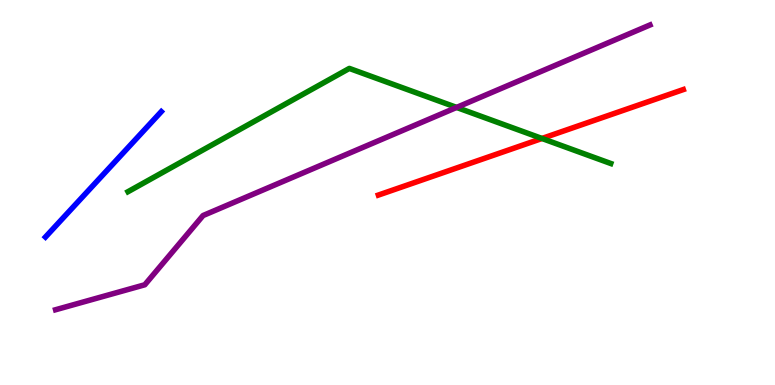[{'lines': ['blue', 'red'], 'intersections': []}, {'lines': ['green', 'red'], 'intersections': [{'x': 6.99, 'y': 6.4}]}, {'lines': ['purple', 'red'], 'intersections': []}, {'lines': ['blue', 'green'], 'intersections': []}, {'lines': ['blue', 'purple'], 'intersections': []}, {'lines': ['green', 'purple'], 'intersections': [{'x': 5.89, 'y': 7.21}]}]